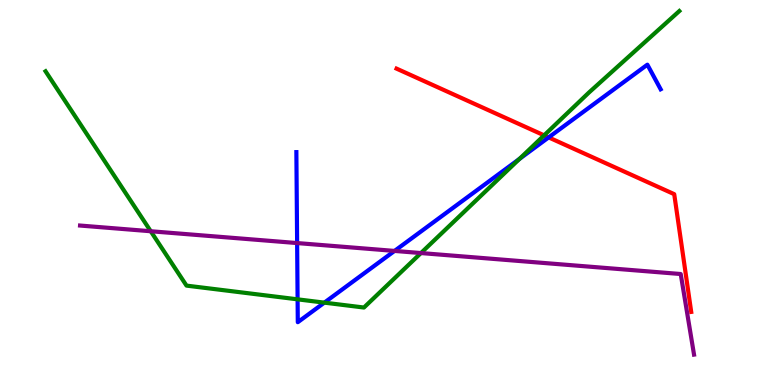[{'lines': ['blue', 'red'], 'intersections': [{'x': 7.08, 'y': 6.43}]}, {'lines': ['green', 'red'], 'intersections': [{'x': 7.02, 'y': 6.48}]}, {'lines': ['purple', 'red'], 'intersections': []}, {'lines': ['blue', 'green'], 'intersections': [{'x': 3.84, 'y': 2.23}, {'x': 4.19, 'y': 2.14}, {'x': 6.7, 'y': 5.87}]}, {'lines': ['blue', 'purple'], 'intersections': [{'x': 3.83, 'y': 3.69}, {'x': 5.09, 'y': 3.48}]}, {'lines': ['green', 'purple'], 'intersections': [{'x': 1.95, 'y': 3.99}, {'x': 5.43, 'y': 3.43}]}]